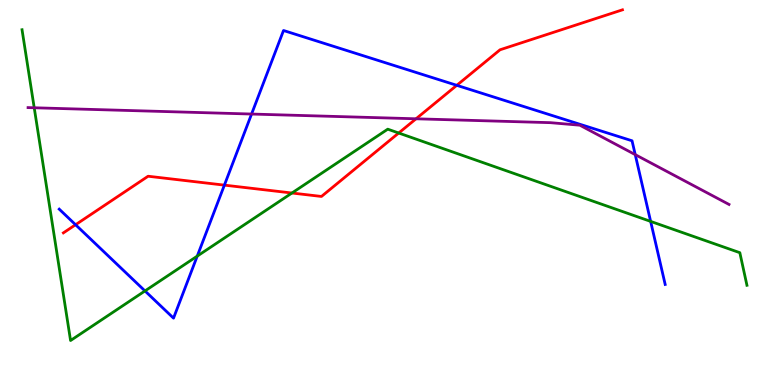[{'lines': ['blue', 'red'], 'intersections': [{'x': 0.975, 'y': 4.16}, {'x': 2.9, 'y': 5.19}, {'x': 5.89, 'y': 7.78}]}, {'lines': ['green', 'red'], 'intersections': [{'x': 3.77, 'y': 4.99}, {'x': 5.14, 'y': 6.55}]}, {'lines': ['purple', 'red'], 'intersections': [{'x': 5.37, 'y': 6.91}]}, {'lines': ['blue', 'green'], 'intersections': [{'x': 1.87, 'y': 2.44}, {'x': 2.55, 'y': 3.35}, {'x': 8.4, 'y': 4.25}]}, {'lines': ['blue', 'purple'], 'intersections': [{'x': 3.25, 'y': 7.04}, {'x': 8.2, 'y': 5.98}]}, {'lines': ['green', 'purple'], 'intersections': [{'x': 0.442, 'y': 7.2}]}]